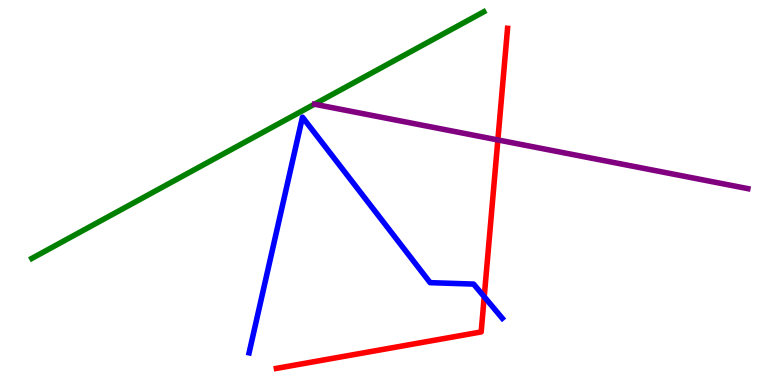[{'lines': ['blue', 'red'], 'intersections': [{'x': 6.25, 'y': 2.29}]}, {'lines': ['green', 'red'], 'intersections': []}, {'lines': ['purple', 'red'], 'intersections': [{'x': 6.42, 'y': 6.37}]}, {'lines': ['blue', 'green'], 'intersections': []}, {'lines': ['blue', 'purple'], 'intersections': []}, {'lines': ['green', 'purple'], 'intersections': []}]